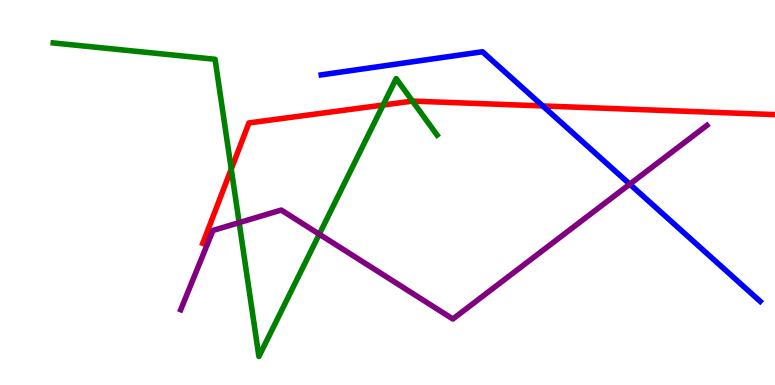[{'lines': ['blue', 'red'], 'intersections': [{'x': 7.0, 'y': 7.25}]}, {'lines': ['green', 'red'], 'intersections': [{'x': 2.98, 'y': 5.61}, {'x': 4.94, 'y': 7.27}, {'x': 5.32, 'y': 7.37}]}, {'lines': ['purple', 'red'], 'intersections': []}, {'lines': ['blue', 'green'], 'intersections': []}, {'lines': ['blue', 'purple'], 'intersections': [{'x': 8.13, 'y': 5.22}]}, {'lines': ['green', 'purple'], 'intersections': [{'x': 3.09, 'y': 4.22}, {'x': 4.12, 'y': 3.92}]}]